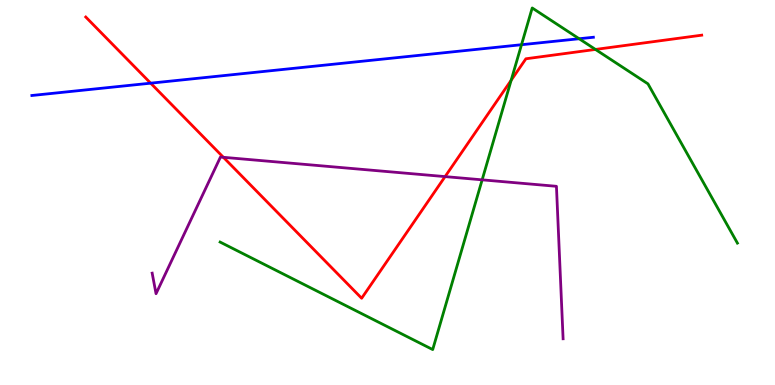[{'lines': ['blue', 'red'], 'intersections': [{'x': 1.94, 'y': 7.84}]}, {'lines': ['green', 'red'], 'intersections': [{'x': 6.6, 'y': 7.92}, {'x': 7.68, 'y': 8.72}]}, {'lines': ['purple', 'red'], 'intersections': [{'x': 2.88, 'y': 5.91}, {'x': 5.74, 'y': 5.41}]}, {'lines': ['blue', 'green'], 'intersections': [{'x': 6.73, 'y': 8.84}, {'x': 7.47, 'y': 8.99}]}, {'lines': ['blue', 'purple'], 'intersections': []}, {'lines': ['green', 'purple'], 'intersections': [{'x': 6.22, 'y': 5.33}]}]